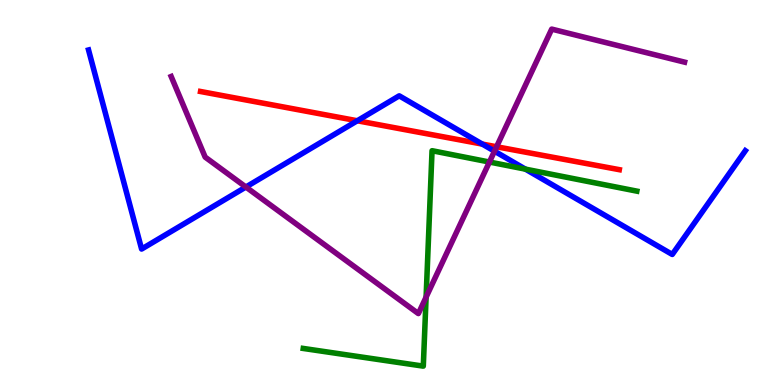[{'lines': ['blue', 'red'], 'intersections': [{'x': 4.61, 'y': 6.86}, {'x': 6.22, 'y': 6.26}]}, {'lines': ['green', 'red'], 'intersections': []}, {'lines': ['purple', 'red'], 'intersections': [{'x': 6.41, 'y': 6.19}]}, {'lines': ['blue', 'green'], 'intersections': [{'x': 6.78, 'y': 5.61}]}, {'lines': ['blue', 'purple'], 'intersections': [{'x': 3.17, 'y': 5.14}, {'x': 6.38, 'y': 6.07}]}, {'lines': ['green', 'purple'], 'intersections': [{'x': 5.5, 'y': 2.28}, {'x': 6.32, 'y': 5.79}]}]